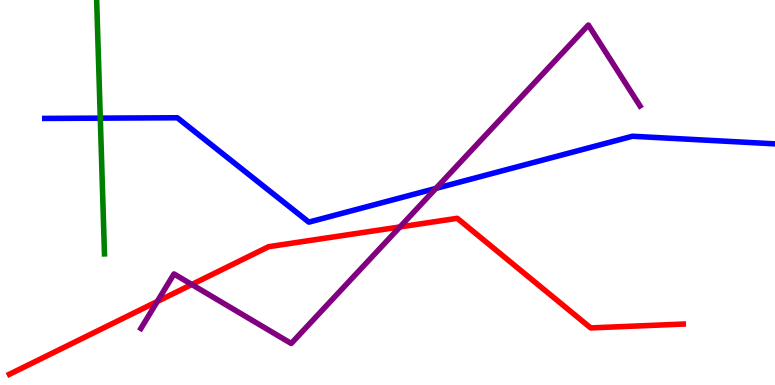[{'lines': ['blue', 'red'], 'intersections': []}, {'lines': ['green', 'red'], 'intersections': []}, {'lines': ['purple', 'red'], 'intersections': [{'x': 2.03, 'y': 2.17}, {'x': 2.47, 'y': 2.61}, {'x': 5.16, 'y': 4.11}]}, {'lines': ['blue', 'green'], 'intersections': [{'x': 1.29, 'y': 6.93}]}, {'lines': ['blue', 'purple'], 'intersections': [{'x': 5.62, 'y': 5.11}]}, {'lines': ['green', 'purple'], 'intersections': []}]